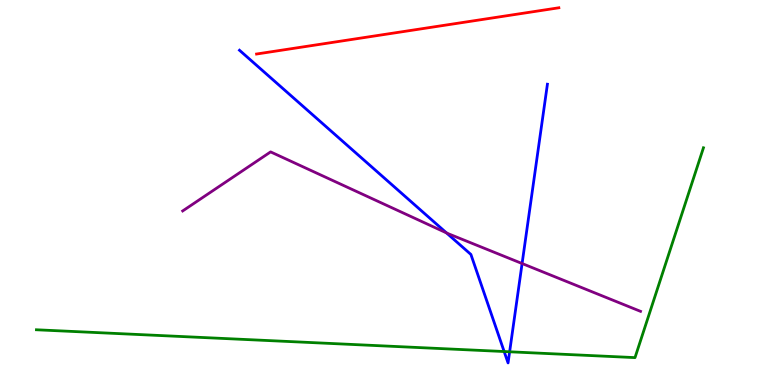[{'lines': ['blue', 'red'], 'intersections': []}, {'lines': ['green', 'red'], 'intersections': []}, {'lines': ['purple', 'red'], 'intersections': []}, {'lines': ['blue', 'green'], 'intersections': [{'x': 6.51, 'y': 0.869}, {'x': 6.58, 'y': 0.863}]}, {'lines': ['blue', 'purple'], 'intersections': [{'x': 5.76, 'y': 3.95}, {'x': 6.74, 'y': 3.16}]}, {'lines': ['green', 'purple'], 'intersections': []}]